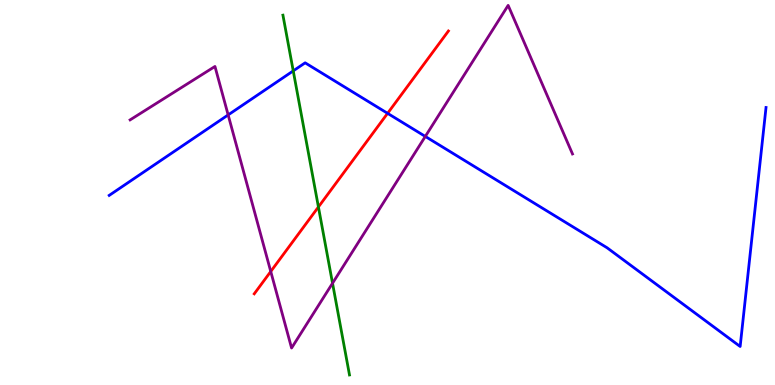[{'lines': ['blue', 'red'], 'intersections': [{'x': 5.0, 'y': 7.06}]}, {'lines': ['green', 'red'], 'intersections': [{'x': 4.11, 'y': 4.62}]}, {'lines': ['purple', 'red'], 'intersections': [{'x': 3.49, 'y': 2.95}]}, {'lines': ['blue', 'green'], 'intersections': [{'x': 3.78, 'y': 8.16}]}, {'lines': ['blue', 'purple'], 'intersections': [{'x': 2.94, 'y': 7.02}, {'x': 5.49, 'y': 6.46}]}, {'lines': ['green', 'purple'], 'intersections': [{'x': 4.29, 'y': 2.64}]}]